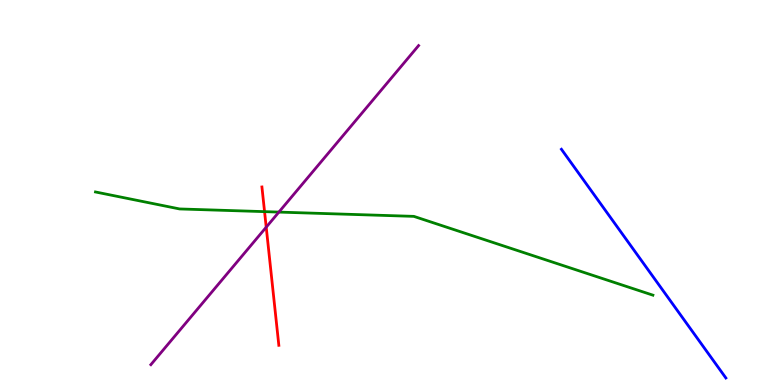[{'lines': ['blue', 'red'], 'intersections': []}, {'lines': ['green', 'red'], 'intersections': [{'x': 3.41, 'y': 4.5}]}, {'lines': ['purple', 'red'], 'intersections': [{'x': 3.44, 'y': 4.1}]}, {'lines': ['blue', 'green'], 'intersections': []}, {'lines': ['blue', 'purple'], 'intersections': []}, {'lines': ['green', 'purple'], 'intersections': [{'x': 3.6, 'y': 4.49}]}]